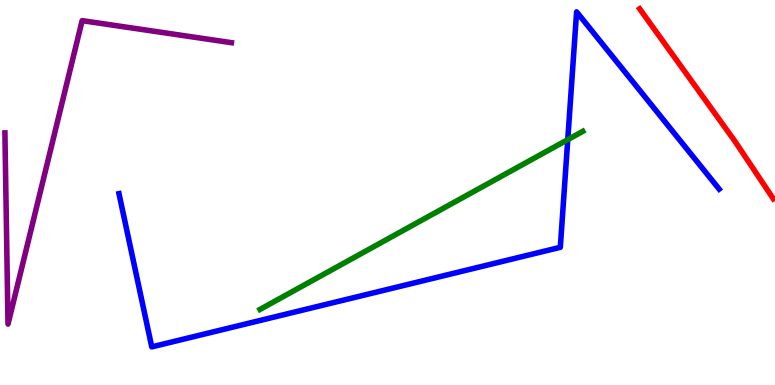[{'lines': ['blue', 'red'], 'intersections': []}, {'lines': ['green', 'red'], 'intersections': []}, {'lines': ['purple', 'red'], 'intersections': []}, {'lines': ['blue', 'green'], 'intersections': [{'x': 7.33, 'y': 6.37}]}, {'lines': ['blue', 'purple'], 'intersections': []}, {'lines': ['green', 'purple'], 'intersections': []}]